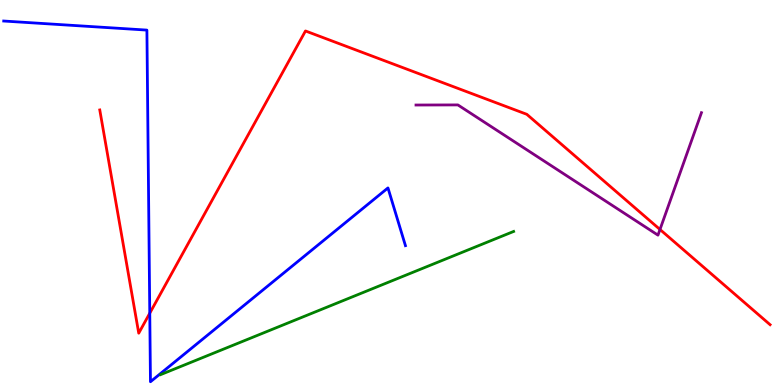[{'lines': ['blue', 'red'], 'intersections': [{'x': 1.93, 'y': 1.87}]}, {'lines': ['green', 'red'], 'intersections': []}, {'lines': ['purple', 'red'], 'intersections': [{'x': 8.52, 'y': 4.04}]}, {'lines': ['blue', 'green'], 'intersections': []}, {'lines': ['blue', 'purple'], 'intersections': []}, {'lines': ['green', 'purple'], 'intersections': []}]